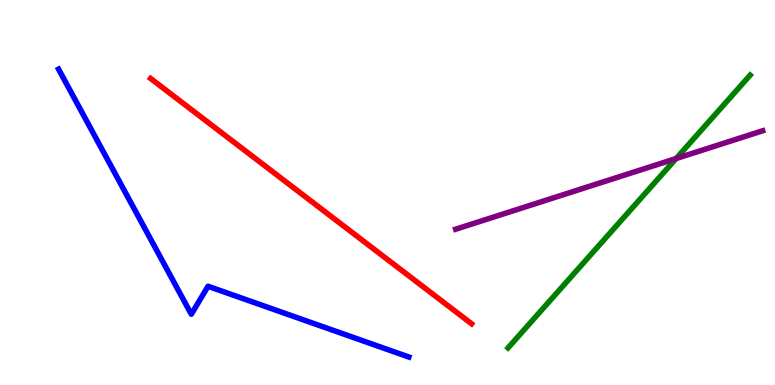[{'lines': ['blue', 'red'], 'intersections': []}, {'lines': ['green', 'red'], 'intersections': []}, {'lines': ['purple', 'red'], 'intersections': []}, {'lines': ['blue', 'green'], 'intersections': []}, {'lines': ['blue', 'purple'], 'intersections': []}, {'lines': ['green', 'purple'], 'intersections': [{'x': 8.72, 'y': 5.88}]}]